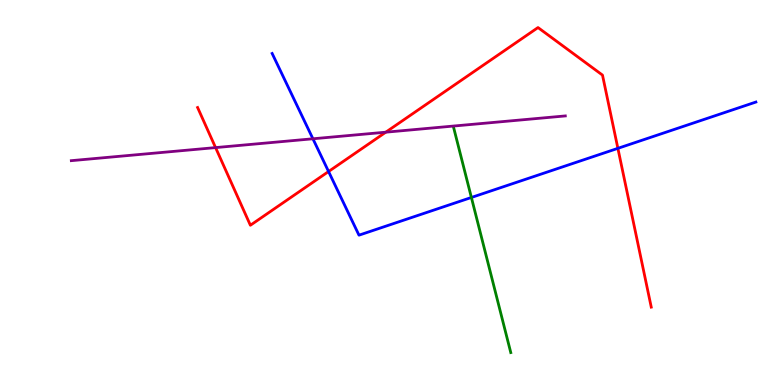[{'lines': ['blue', 'red'], 'intersections': [{'x': 4.24, 'y': 5.55}, {'x': 7.97, 'y': 6.15}]}, {'lines': ['green', 'red'], 'intersections': []}, {'lines': ['purple', 'red'], 'intersections': [{'x': 2.78, 'y': 6.17}, {'x': 4.98, 'y': 6.57}]}, {'lines': ['blue', 'green'], 'intersections': [{'x': 6.08, 'y': 4.87}]}, {'lines': ['blue', 'purple'], 'intersections': [{'x': 4.04, 'y': 6.4}]}, {'lines': ['green', 'purple'], 'intersections': []}]